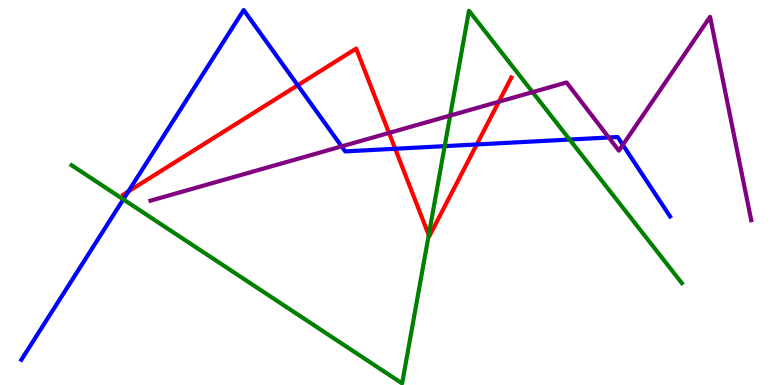[{'lines': ['blue', 'red'], 'intersections': [{'x': 1.66, 'y': 5.03}, {'x': 3.84, 'y': 7.79}, {'x': 5.1, 'y': 6.14}, {'x': 6.15, 'y': 6.25}]}, {'lines': ['green', 'red'], 'intersections': [{'x': 5.53, 'y': 3.9}]}, {'lines': ['purple', 'red'], 'intersections': [{'x': 5.02, 'y': 6.55}, {'x': 6.44, 'y': 7.36}]}, {'lines': ['blue', 'green'], 'intersections': [{'x': 1.59, 'y': 4.82}, {'x': 5.74, 'y': 6.2}, {'x': 7.35, 'y': 6.38}]}, {'lines': ['blue', 'purple'], 'intersections': [{'x': 4.41, 'y': 6.2}, {'x': 7.86, 'y': 6.43}, {'x': 8.04, 'y': 6.24}]}, {'lines': ['green', 'purple'], 'intersections': [{'x': 5.81, 'y': 7.0}, {'x': 6.87, 'y': 7.61}]}]